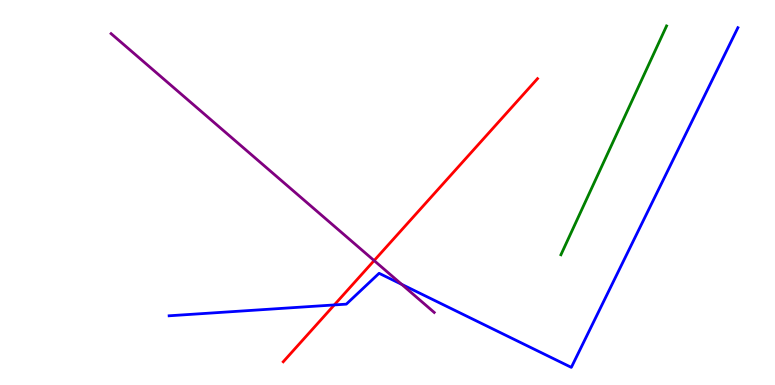[{'lines': ['blue', 'red'], 'intersections': [{'x': 4.31, 'y': 2.08}]}, {'lines': ['green', 'red'], 'intersections': []}, {'lines': ['purple', 'red'], 'intersections': [{'x': 4.83, 'y': 3.23}]}, {'lines': ['blue', 'green'], 'intersections': []}, {'lines': ['blue', 'purple'], 'intersections': [{'x': 5.18, 'y': 2.61}]}, {'lines': ['green', 'purple'], 'intersections': []}]